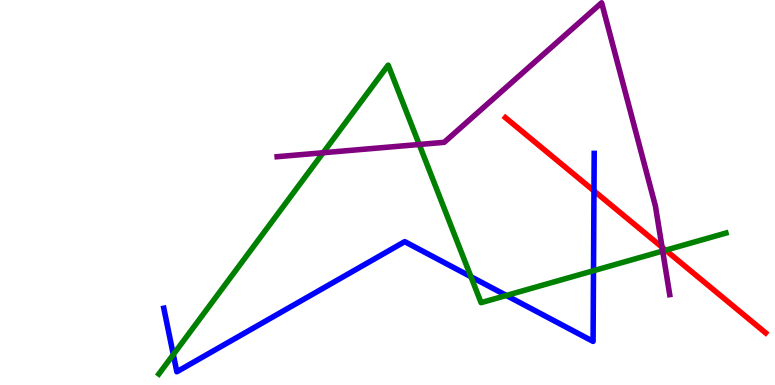[{'lines': ['blue', 'red'], 'intersections': [{'x': 7.66, 'y': 5.04}]}, {'lines': ['green', 'red'], 'intersections': [{'x': 8.59, 'y': 3.5}]}, {'lines': ['purple', 'red'], 'intersections': [{'x': 8.54, 'y': 3.58}]}, {'lines': ['blue', 'green'], 'intersections': [{'x': 2.24, 'y': 0.791}, {'x': 6.08, 'y': 2.81}, {'x': 6.53, 'y': 2.33}, {'x': 7.66, 'y': 2.97}]}, {'lines': ['blue', 'purple'], 'intersections': []}, {'lines': ['green', 'purple'], 'intersections': [{'x': 4.17, 'y': 6.03}, {'x': 5.41, 'y': 6.25}, {'x': 8.55, 'y': 3.48}]}]